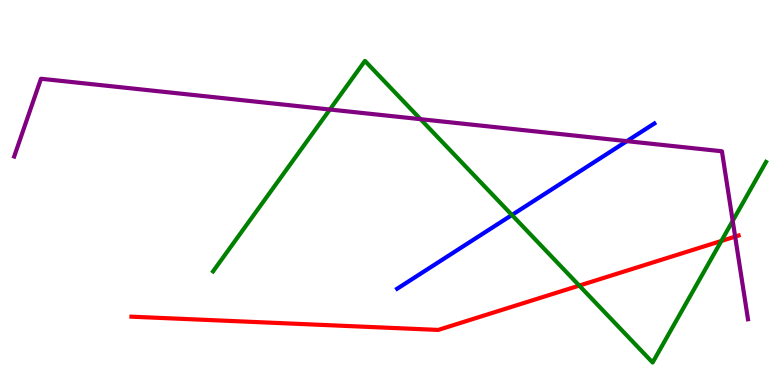[{'lines': ['blue', 'red'], 'intersections': []}, {'lines': ['green', 'red'], 'intersections': [{'x': 7.47, 'y': 2.58}, {'x': 9.31, 'y': 3.74}]}, {'lines': ['purple', 'red'], 'intersections': [{'x': 9.49, 'y': 3.85}]}, {'lines': ['blue', 'green'], 'intersections': [{'x': 6.61, 'y': 4.42}]}, {'lines': ['blue', 'purple'], 'intersections': [{'x': 8.09, 'y': 6.33}]}, {'lines': ['green', 'purple'], 'intersections': [{'x': 4.26, 'y': 7.16}, {'x': 5.43, 'y': 6.9}, {'x': 9.45, 'y': 4.26}]}]